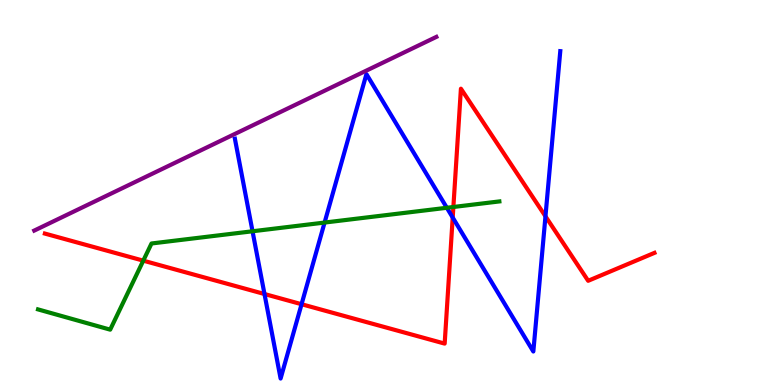[{'lines': ['blue', 'red'], 'intersections': [{'x': 3.41, 'y': 2.36}, {'x': 3.89, 'y': 2.1}, {'x': 5.84, 'y': 4.35}, {'x': 7.04, 'y': 4.38}]}, {'lines': ['green', 'red'], 'intersections': [{'x': 1.85, 'y': 3.23}, {'x': 5.85, 'y': 4.62}]}, {'lines': ['purple', 'red'], 'intersections': []}, {'lines': ['blue', 'green'], 'intersections': [{'x': 3.26, 'y': 3.99}, {'x': 4.19, 'y': 4.22}, {'x': 5.77, 'y': 4.6}]}, {'lines': ['blue', 'purple'], 'intersections': []}, {'lines': ['green', 'purple'], 'intersections': []}]